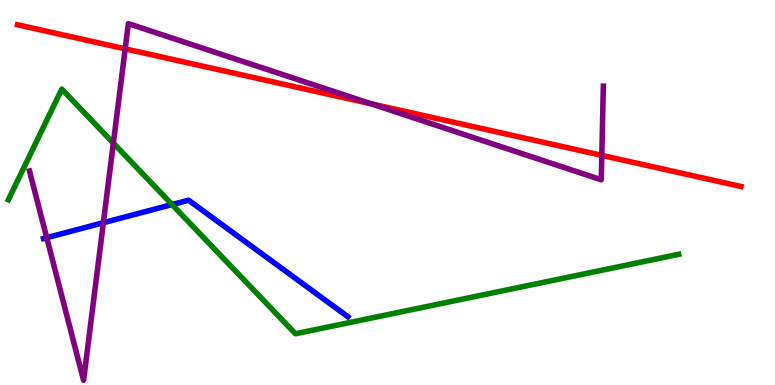[{'lines': ['blue', 'red'], 'intersections': []}, {'lines': ['green', 'red'], 'intersections': []}, {'lines': ['purple', 'red'], 'intersections': [{'x': 1.62, 'y': 8.73}, {'x': 4.79, 'y': 7.3}, {'x': 7.77, 'y': 5.96}]}, {'lines': ['blue', 'green'], 'intersections': [{'x': 2.22, 'y': 4.69}]}, {'lines': ['blue', 'purple'], 'intersections': [{'x': 0.603, 'y': 3.83}, {'x': 1.33, 'y': 4.22}]}, {'lines': ['green', 'purple'], 'intersections': [{'x': 1.46, 'y': 6.28}]}]